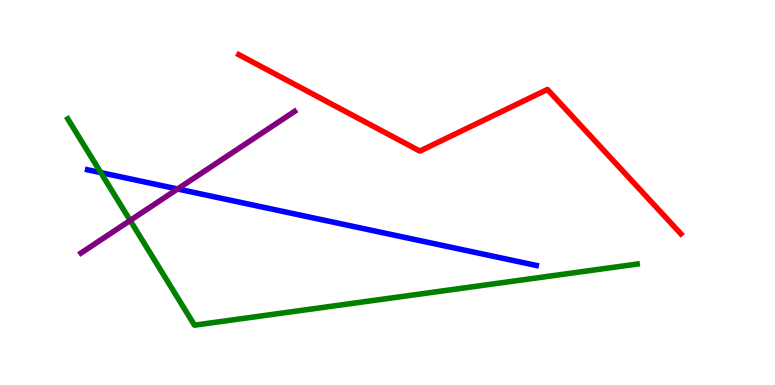[{'lines': ['blue', 'red'], 'intersections': []}, {'lines': ['green', 'red'], 'intersections': []}, {'lines': ['purple', 'red'], 'intersections': []}, {'lines': ['blue', 'green'], 'intersections': [{'x': 1.3, 'y': 5.52}]}, {'lines': ['blue', 'purple'], 'intersections': [{'x': 2.29, 'y': 5.09}]}, {'lines': ['green', 'purple'], 'intersections': [{'x': 1.68, 'y': 4.27}]}]